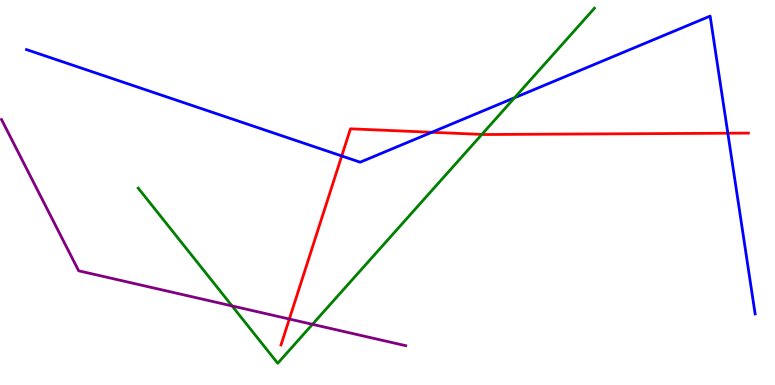[{'lines': ['blue', 'red'], 'intersections': [{'x': 4.41, 'y': 5.95}, {'x': 5.57, 'y': 6.56}, {'x': 9.39, 'y': 6.54}]}, {'lines': ['green', 'red'], 'intersections': [{'x': 6.22, 'y': 6.51}]}, {'lines': ['purple', 'red'], 'intersections': [{'x': 3.73, 'y': 1.71}]}, {'lines': ['blue', 'green'], 'intersections': [{'x': 6.64, 'y': 7.46}]}, {'lines': ['blue', 'purple'], 'intersections': []}, {'lines': ['green', 'purple'], 'intersections': [{'x': 2.99, 'y': 2.05}, {'x': 4.03, 'y': 1.58}]}]